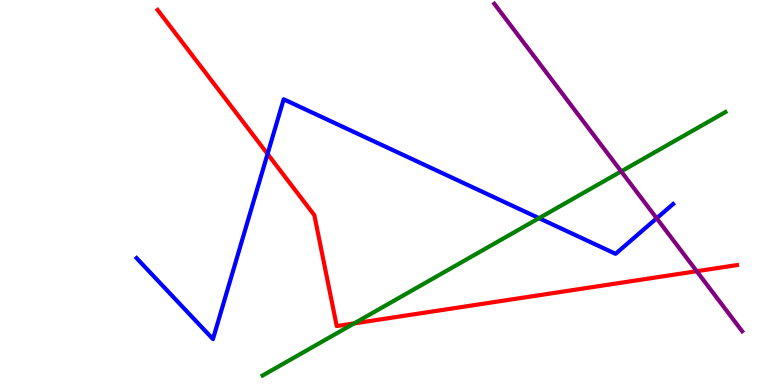[{'lines': ['blue', 'red'], 'intersections': [{'x': 3.45, 'y': 6.0}]}, {'lines': ['green', 'red'], 'intersections': [{'x': 4.57, 'y': 1.6}]}, {'lines': ['purple', 'red'], 'intersections': [{'x': 8.99, 'y': 2.96}]}, {'lines': ['blue', 'green'], 'intersections': [{'x': 6.96, 'y': 4.33}]}, {'lines': ['blue', 'purple'], 'intersections': [{'x': 8.47, 'y': 4.33}]}, {'lines': ['green', 'purple'], 'intersections': [{'x': 8.02, 'y': 5.55}]}]